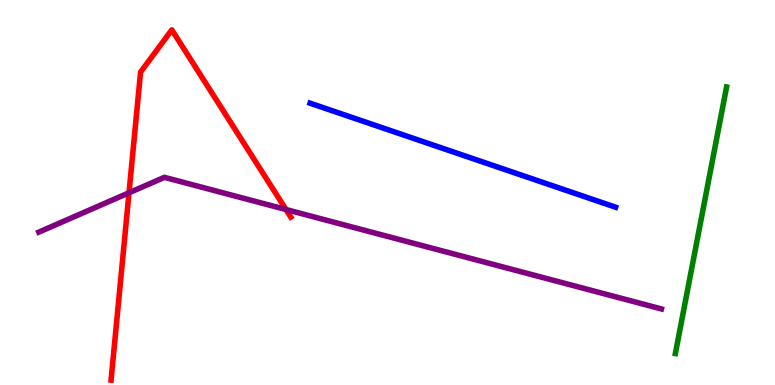[{'lines': ['blue', 'red'], 'intersections': []}, {'lines': ['green', 'red'], 'intersections': []}, {'lines': ['purple', 'red'], 'intersections': [{'x': 1.66, 'y': 4.99}, {'x': 3.69, 'y': 4.56}]}, {'lines': ['blue', 'green'], 'intersections': []}, {'lines': ['blue', 'purple'], 'intersections': []}, {'lines': ['green', 'purple'], 'intersections': []}]